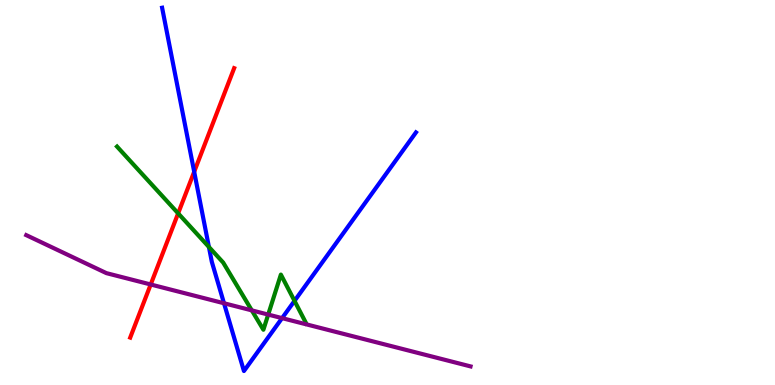[{'lines': ['blue', 'red'], 'intersections': [{'x': 2.51, 'y': 5.54}]}, {'lines': ['green', 'red'], 'intersections': [{'x': 2.3, 'y': 4.46}]}, {'lines': ['purple', 'red'], 'intersections': [{'x': 1.94, 'y': 2.61}]}, {'lines': ['blue', 'green'], 'intersections': [{'x': 2.7, 'y': 3.59}, {'x': 3.8, 'y': 2.18}]}, {'lines': ['blue', 'purple'], 'intersections': [{'x': 2.89, 'y': 2.12}, {'x': 3.64, 'y': 1.74}]}, {'lines': ['green', 'purple'], 'intersections': [{'x': 3.25, 'y': 1.94}, {'x': 3.46, 'y': 1.83}]}]